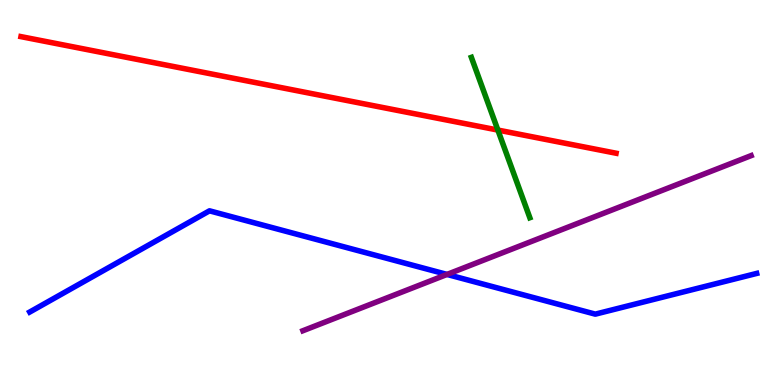[{'lines': ['blue', 'red'], 'intersections': []}, {'lines': ['green', 'red'], 'intersections': [{'x': 6.42, 'y': 6.62}]}, {'lines': ['purple', 'red'], 'intersections': []}, {'lines': ['blue', 'green'], 'intersections': []}, {'lines': ['blue', 'purple'], 'intersections': [{'x': 5.77, 'y': 2.87}]}, {'lines': ['green', 'purple'], 'intersections': []}]